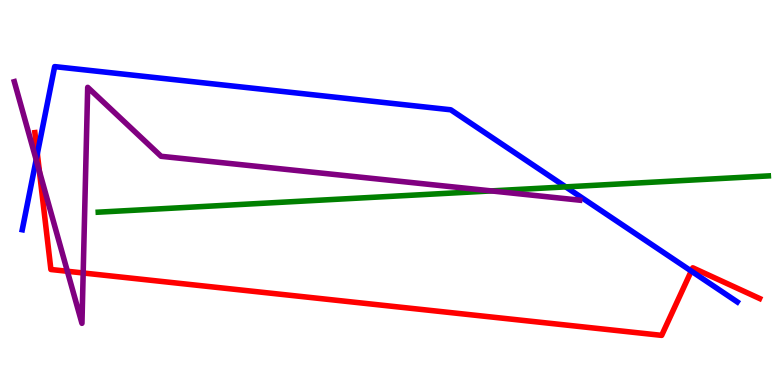[{'lines': ['blue', 'red'], 'intersections': [{'x': 0.482, 'y': 6.01}, {'x': 8.92, 'y': 2.96}]}, {'lines': ['green', 'red'], 'intersections': []}, {'lines': ['purple', 'red'], 'intersections': [{'x': 0.509, 'y': 5.55}, {'x': 0.869, 'y': 2.95}, {'x': 1.07, 'y': 2.91}]}, {'lines': ['blue', 'green'], 'intersections': [{'x': 7.3, 'y': 5.15}]}, {'lines': ['blue', 'purple'], 'intersections': [{'x': 0.467, 'y': 5.85}]}, {'lines': ['green', 'purple'], 'intersections': [{'x': 6.34, 'y': 5.04}]}]